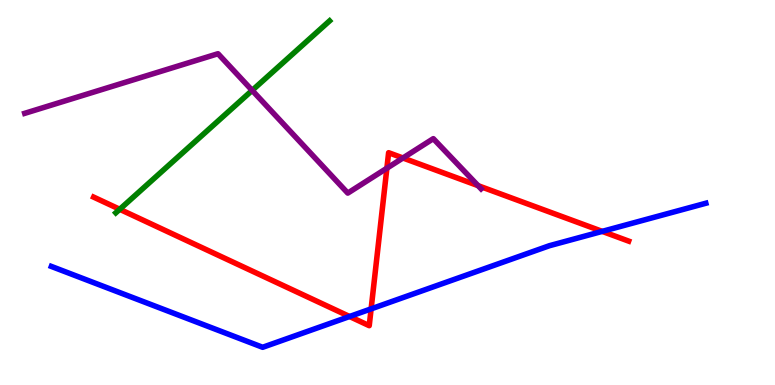[{'lines': ['blue', 'red'], 'intersections': [{'x': 4.51, 'y': 1.78}, {'x': 4.79, 'y': 1.98}, {'x': 7.77, 'y': 3.99}]}, {'lines': ['green', 'red'], 'intersections': [{'x': 1.54, 'y': 4.56}]}, {'lines': ['purple', 'red'], 'intersections': [{'x': 4.99, 'y': 5.63}, {'x': 5.2, 'y': 5.9}, {'x': 6.17, 'y': 5.18}]}, {'lines': ['blue', 'green'], 'intersections': []}, {'lines': ['blue', 'purple'], 'intersections': []}, {'lines': ['green', 'purple'], 'intersections': [{'x': 3.25, 'y': 7.65}]}]